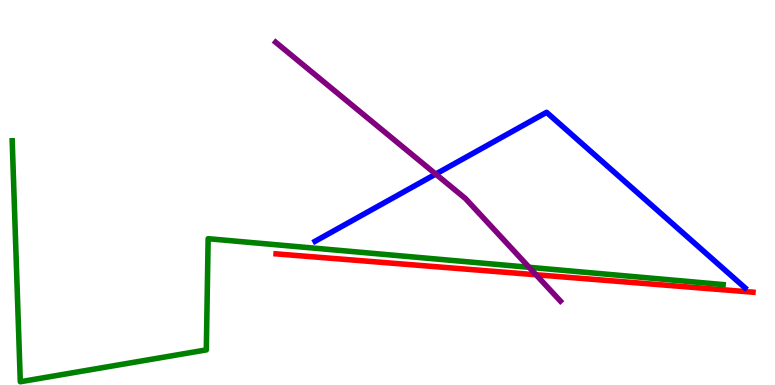[{'lines': ['blue', 'red'], 'intersections': []}, {'lines': ['green', 'red'], 'intersections': []}, {'lines': ['purple', 'red'], 'intersections': [{'x': 6.92, 'y': 2.86}]}, {'lines': ['blue', 'green'], 'intersections': []}, {'lines': ['blue', 'purple'], 'intersections': [{'x': 5.62, 'y': 5.48}]}, {'lines': ['green', 'purple'], 'intersections': [{'x': 6.83, 'y': 3.06}]}]